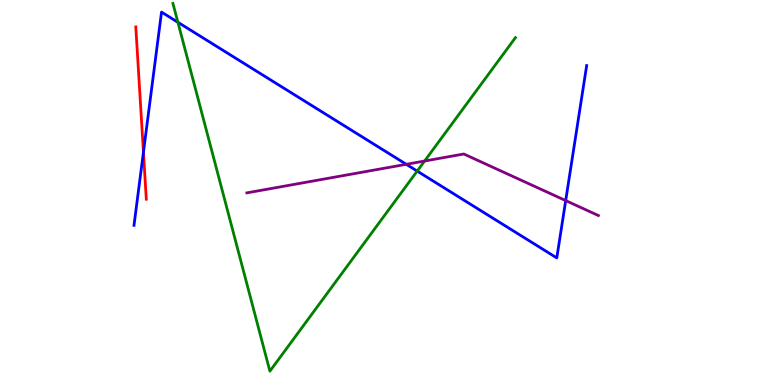[{'lines': ['blue', 'red'], 'intersections': [{'x': 1.85, 'y': 6.05}]}, {'lines': ['green', 'red'], 'intersections': []}, {'lines': ['purple', 'red'], 'intersections': []}, {'lines': ['blue', 'green'], 'intersections': [{'x': 2.3, 'y': 9.42}, {'x': 5.38, 'y': 5.56}]}, {'lines': ['blue', 'purple'], 'intersections': [{'x': 5.24, 'y': 5.73}, {'x': 7.3, 'y': 4.79}]}, {'lines': ['green', 'purple'], 'intersections': [{'x': 5.48, 'y': 5.82}]}]